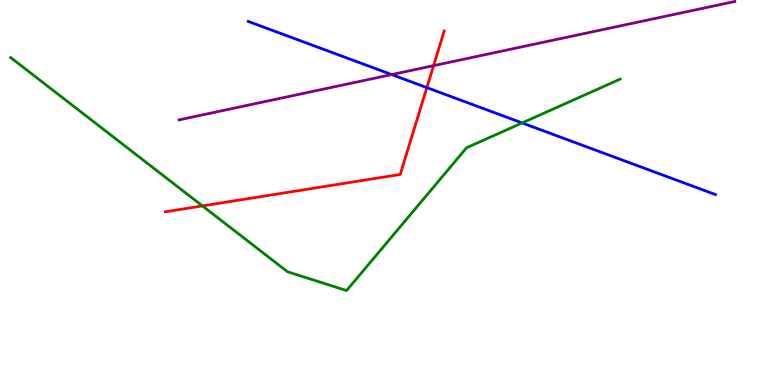[{'lines': ['blue', 'red'], 'intersections': [{'x': 5.51, 'y': 7.72}]}, {'lines': ['green', 'red'], 'intersections': [{'x': 2.61, 'y': 4.65}]}, {'lines': ['purple', 'red'], 'intersections': [{'x': 5.59, 'y': 8.29}]}, {'lines': ['blue', 'green'], 'intersections': [{'x': 6.74, 'y': 6.81}]}, {'lines': ['blue', 'purple'], 'intersections': [{'x': 5.05, 'y': 8.06}]}, {'lines': ['green', 'purple'], 'intersections': []}]